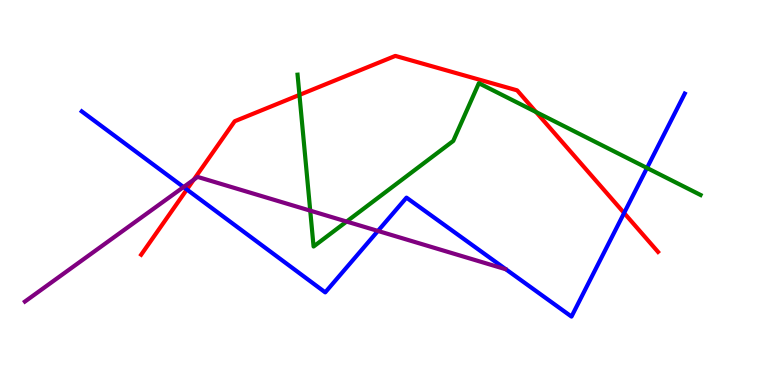[{'lines': ['blue', 'red'], 'intersections': [{'x': 2.41, 'y': 5.08}, {'x': 8.05, 'y': 4.47}]}, {'lines': ['green', 'red'], 'intersections': [{'x': 3.86, 'y': 7.53}, {'x': 6.92, 'y': 7.09}]}, {'lines': ['purple', 'red'], 'intersections': [{'x': 2.5, 'y': 5.33}]}, {'lines': ['blue', 'green'], 'intersections': [{'x': 8.35, 'y': 5.64}]}, {'lines': ['blue', 'purple'], 'intersections': [{'x': 2.37, 'y': 5.14}, {'x': 4.88, 'y': 4.0}]}, {'lines': ['green', 'purple'], 'intersections': [{'x': 4.0, 'y': 4.53}, {'x': 4.47, 'y': 4.25}]}]